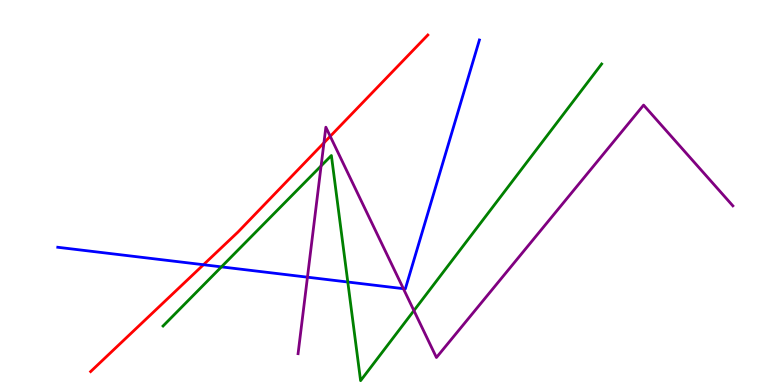[{'lines': ['blue', 'red'], 'intersections': [{'x': 2.63, 'y': 3.12}]}, {'lines': ['green', 'red'], 'intersections': []}, {'lines': ['purple', 'red'], 'intersections': [{'x': 4.18, 'y': 6.29}, {'x': 4.26, 'y': 6.46}]}, {'lines': ['blue', 'green'], 'intersections': [{'x': 2.86, 'y': 3.07}, {'x': 4.49, 'y': 2.67}]}, {'lines': ['blue', 'purple'], 'intersections': [{'x': 3.97, 'y': 2.8}, {'x': 5.2, 'y': 2.5}]}, {'lines': ['green', 'purple'], 'intersections': [{'x': 4.14, 'y': 5.69}, {'x': 5.34, 'y': 1.93}]}]